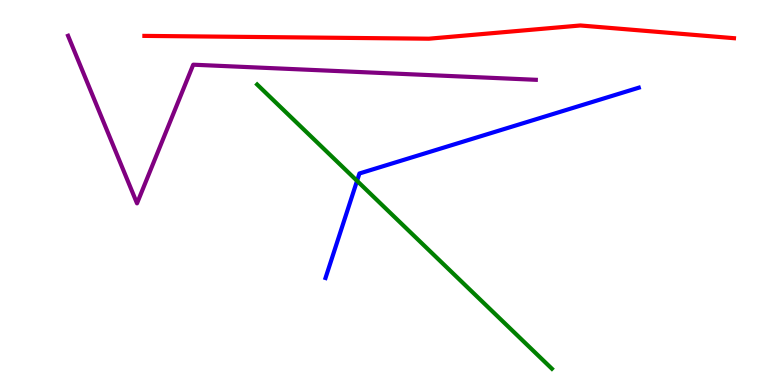[{'lines': ['blue', 'red'], 'intersections': []}, {'lines': ['green', 'red'], 'intersections': []}, {'lines': ['purple', 'red'], 'intersections': []}, {'lines': ['blue', 'green'], 'intersections': [{'x': 4.61, 'y': 5.3}]}, {'lines': ['blue', 'purple'], 'intersections': []}, {'lines': ['green', 'purple'], 'intersections': []}]